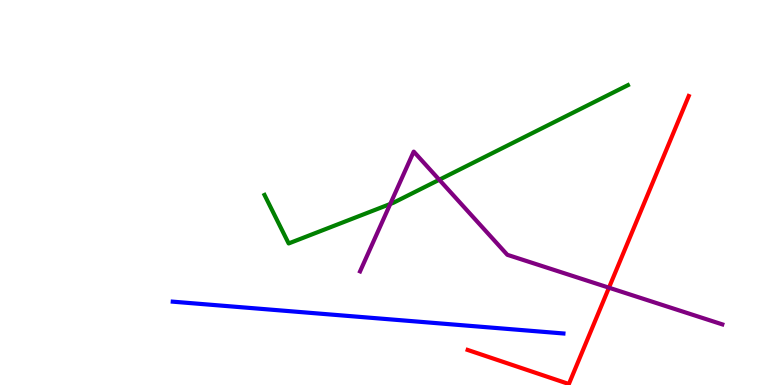[{'lines': ['blue', 'red'], 'intersections': []}, {'lines': ['green', 'red'], 'intersections': []}, {'lines': ['purple', 'red'], 'intersections': [{'x': 7.86, 'y': 2.53}]}, {'lines': ['blue', 'green'], 'intersections': []}, {'lines': ['blue', 'purple'], 'intersections': []}, {'lines': ['green', 'purple'], 'intersections': [{'x': 5.04, 'y': 4.7}, {'x': 5.67, 'y': 5.33}]}]